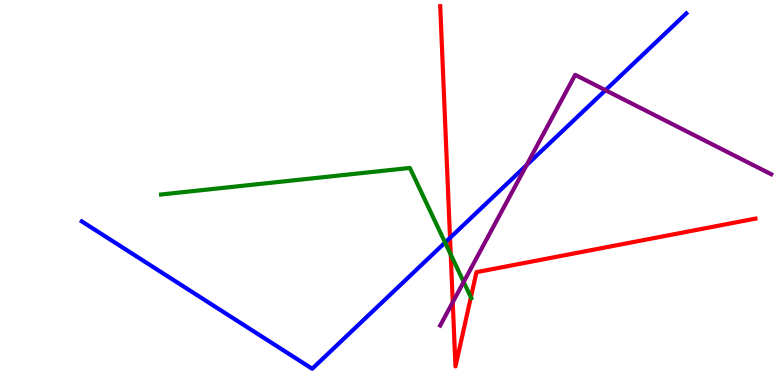[{'lines': ['blue', 'red'], 'intersections': [{'x': 5.81, 'y': 3.82}]}, {'lines': ['green', 'red'], 'intersections': [{'x': 5.82, 'y': 3.39}, {'x': 6.08, 'y': 2.28}]}, {'lines': ['purple', 'red'], 'intersections': [{'x': 5.84, 'y': 2.15}]}, {'lines': ['blue', 'green'], 'intersections': [{'x': 5.74, 'y': 3.7}]}, {'lines': ['blue', 'purple'], 'intersections': [{'x': 6.79, 'y': 5.71}, {'x': 7.81, 'y': 7.66}]}, {'lines': ['green', 'purple'], 'intersections': [{'x': 5.98, 'y': 2.68}]}]